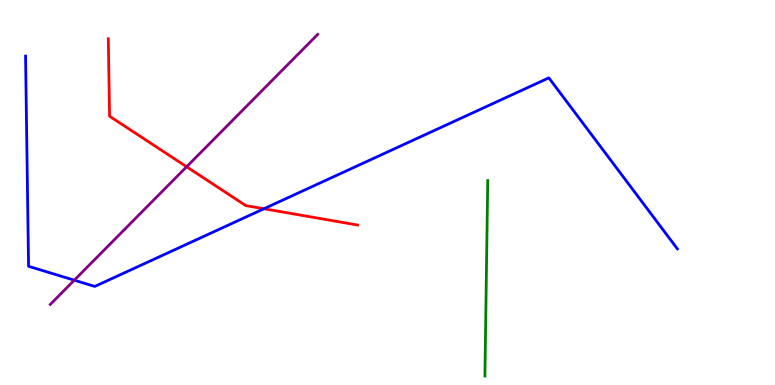[{'lines': ['blue', 'red'], 'intersections': [{'x': 3.41, 'y': 4.58}]}, {'lines': ['green', 'red'], 'intersections': []}, {'lines': ['purple', 'red'], 'intersections': [{'x': 2.41, 'y': 5.67}]}, {'lines': ['blue', 'green'], 'intersections': []}, {'lines': ['blue', 'purple'], 'intersections': [{'x': 0.958, 'y': 2.72}]}, {'lines': ['green', 'purple'], 'intersections': []}]